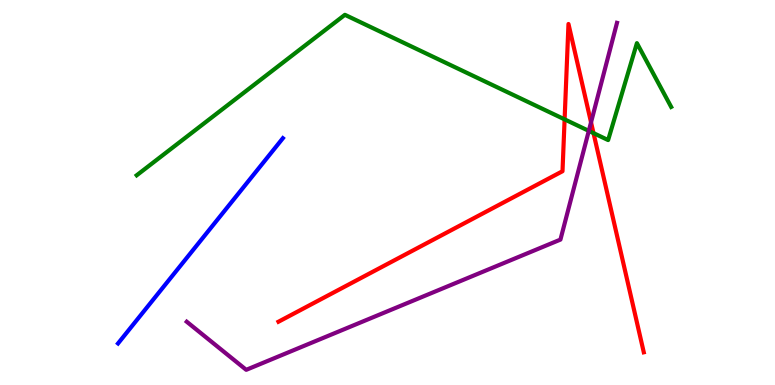[{'lines': ['blue', 'red'], 'intersections': []}, {'lines': ['green', 'red'], 'intersections': [{'x': 7.29, 'y': 6.9}, {'x': 7.66, 'y': 6.54}]}, {'lines': ['purple', 'red'], 'intersections': [{'x': 7.63, 'y': 6.82}]}, {'lines': ['blue', 'green'], 'intersections': []}, {'lines': ['blue', 'purple'], 'intersections': []}, {'lines': ['green', 'purple'], 'intersections': [{'x': 7.6, 'y': 6.6}]}]